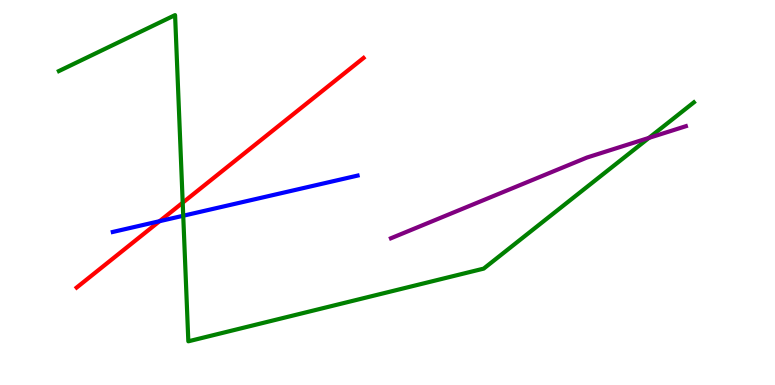[{'lines': ['blue', 'red'], 'intersections': [{'x': 2.06, 'y': 4.25}]}, {'lines': ['green', 'red'], 'intersections': [{'x': 2.36, 'y': 4.74}]}, {'lines': ['purple', 'red'], 'intersections': []}, {'lines': ['blue', 'green'], 'intersections': [{'x': 2.36, 'y': 4.4}]}, {'lines': ['blue', 'purple'], 'intersections': []}, {'lines': ['green', 'purple'], 'intersections': [{'x': 8.37, 'y': 6.42}]}]